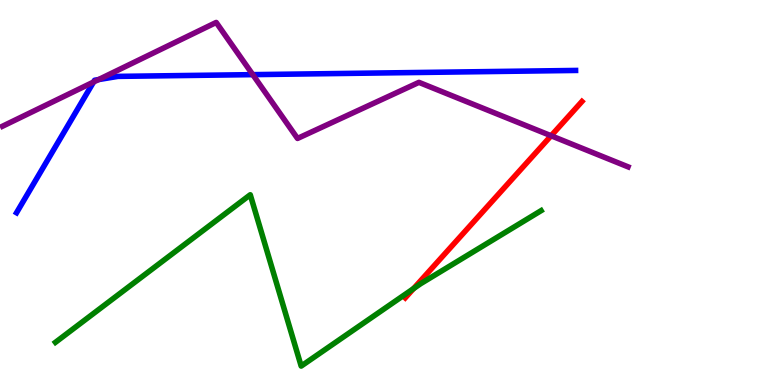[{'lines': ['blue', 'red'], 'intersections': []}, {'lines': ['green', 'red'], 'intersections': [{'x': 5.34, 'y': 2.5}]}, {'lines': ['purple', 'red'], 'intersections': [{'x': 7.11, 'y': 6.47}]}, {'lines': ['blue', 'green'], 'intersections': []}, {'lines': ['blue', 'purple'], 'intersections': [{'x': 1.21, 'y': 7.87}, {'x': 1.27, 'y': 7.93}, {'x': 3.26, 'y': 8.06}]}, {'lines': ['green', 'purple'], 'intersections': []}]